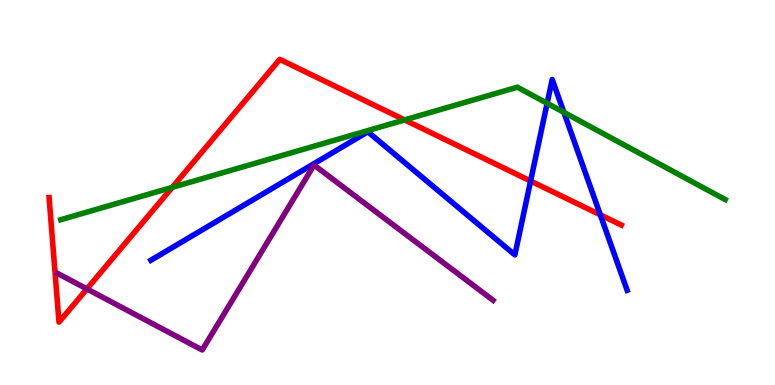[{'lines': ['blue', 'red'], 'intersections': [{'x': 6.85, 'y': 5.3}, {'x': 7.75, 'y': 4.42}]}, {'lines': ['green', 'red'], 'intersections': [{'x': 2.22, 'y': 5.13}, {'x': 5.22, 'y': 6.89}]}, {'lines': ['purple', 'red'], 'intersections': [{'x': 1.12, 'y': 2.5}]}, {'lines': ['blue', 'green'], 'intersections': [{'x': 7.06, 'y': 7.32}, {'x': 7.28, 'y': 7.08}]}, {'lines': ['blue', 'purple'], 'intersections': []}, {'lines': ['green', 'purple'], 'intersections': []}]